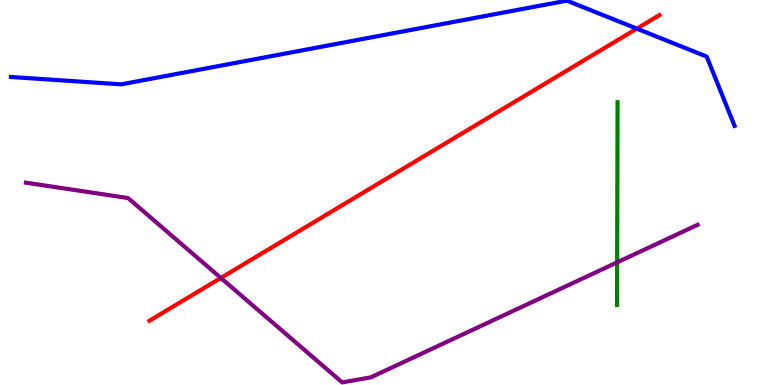[{'lines': ['blue', 'red'], 'intersections': [{'x': 8.22, 'y': 9.26}]}, {'lines': ['green', 'red'], 'intersections': []}, {'lines': ['purple', 'red'], 'intersections': [{'x': 2.85, 'y': 2.78}]}, {'lines': ['blue', 'green'], 'intersections': []}, {'lines': ['blue', 'purple'], 'intersections': []}, {'lines': ['green', 'purple'], 'intersections': [{'x': 7.96, 'y': 3.19}]}]